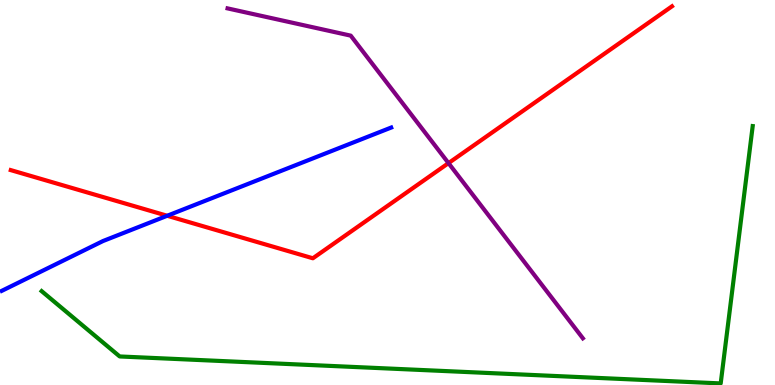[{'lines': ['blue', 'red'], 'intersections': [{'x': 2.16, 'y': 4.4}]}, {'lines': ['green', 'red'], 'intersections': []}, {'lines': ['purple', 'red'], 'intersections': [{'x': 5.79, 'y': 5.76}]}, {'lines': ['blue', 'green'], 'intersections': []}, {'lines': ['blue', 'purple'], 'intersections': []}, {'lines': ['green', 'purple'], 'intersections': []}]